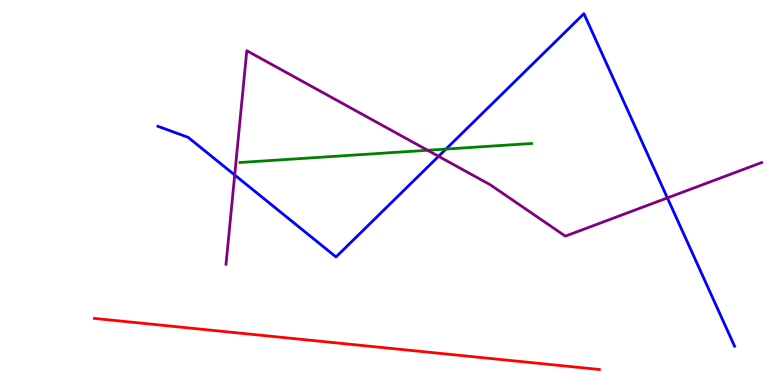[{'lines': ['blue', 'red'], 'intersections': []}, {'lines': ['green', 'red'], 'intersections': []}, {'lines': ['purple', 'red'], 'intersections': []}, {'lines': ['blue', 'green'], 'intersections': [{'x': 5.75, 'y': 6.13}]}, {'lines': ['blue', 'purple'], 'intersections': [{'x': 3.03, 'y': 5.45}, {'x': 5.66, 'y': 5.94}, {'x': 8.61, 'y': 4.86}]}, {'lines': ['green', 'purple'], 'intersections': [{'x': 5.52, 'y': 6.1}]}]